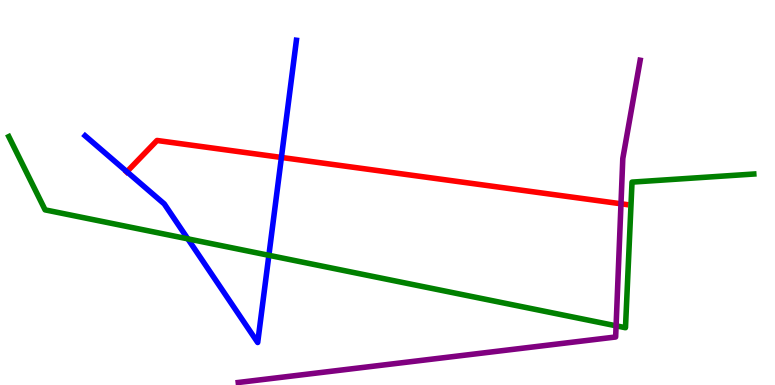[{'lines': ['blue', 'red'], 'intersections': [{'x': 1.64, 'y': 5.54}, {'x': 3.63, 'y': 5.91}]}, {'lines': ['green', 'red'], 'intersections': []}, {'lines': ['purple', 'red'], 'intersections': [{'x': 8.01, 'y': 4.71}]}, {'lines': ['blue', 'green'], 'intersections': [{'x': 2.42, 'y': 3.8}, {'x': 3.47, 'y': 3.37}]}, {'lines': ['blue', 'purple'], 'intersections': []}, {'lines': ['green', 'purple'], 'intersections': [{'x': 7.95, 'y': 1.54}]}]